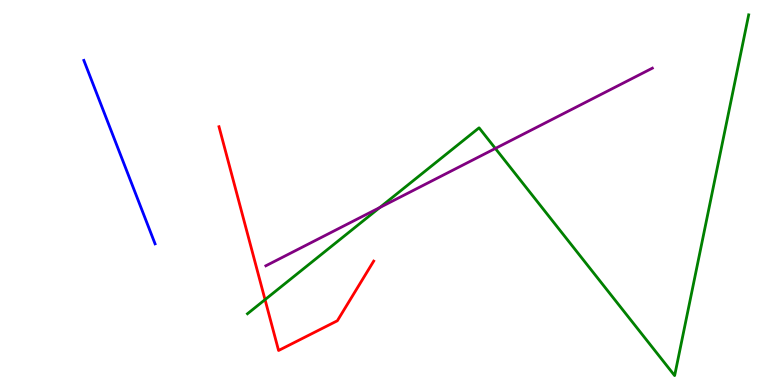[{'lines': ['blue', 'red'], 'intersections': []}, {'lines': ['green', 'red'], 'intersections': [{'x': 3.42, 'y': 2.22}]}, {'lines': ['purple', 'red'], 'intersections': []}, {'lines': ['blue', 'green'], 'intersections': []}, {'lines': ['blue', 'purple'], 'intersections': []}, {'lines': ['green', 'purple'], 'intersections': [{'x': 4.9, 'y': 4.61}, {'x': 6.39, 'y': 6.14}]}]